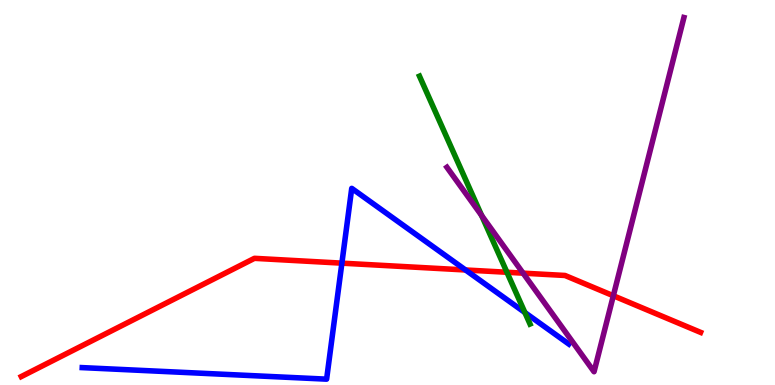[{'lines': ['blue', 'red'], 'intersections': [{'x': 4.41, 'y': 3.16}, {'x': 6.01, 'y': 2.99}]}, {'lines': ['green', 'red'], 'intersections': [{'x': 6.54, 'y': 2.93}]}, {'lines': ['purple', 'red'], 'intersections': [{'x': 6.75, 'y': 2.9}, {'x': 7.91, 'y': 2.32}]}, {'lines': ['blue', 'green'], 'intersections': [{'x': 6.77, 'y': 1.88}]}, {'lines': ['blue', 'purple'], 'intersections': []}, {'lines': ['green', 'purple'], 'intersections': [{'x': 6.21, 'y': 4.4}]}]